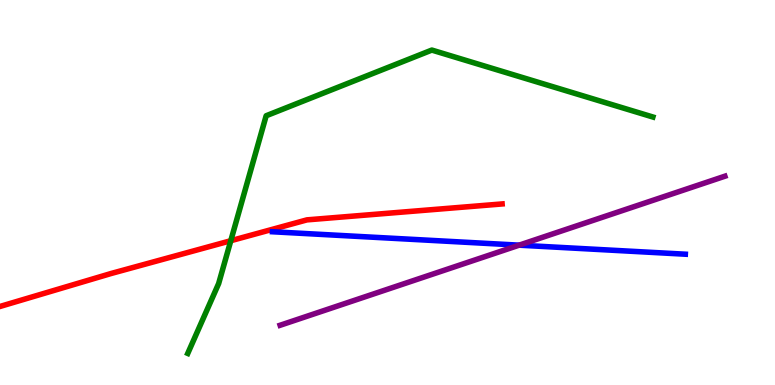[{'lines': ['blue', 'red'], 'intersections': []}, {'lines': ['green', 'red'], 'intersections': [{'x': 2.98, 'y': 3.75}]}, {'lines': ['purple', 'red'], 'intersections': []}, {'lines': ['blue', 'green'], 'intersections': []}, {'lines': ['blue', 'purple'], 'intersections': [{'x': 6.7, 'y': 3.63}]}, {'lines': ['green', 'purple'], 'intersections': []}]